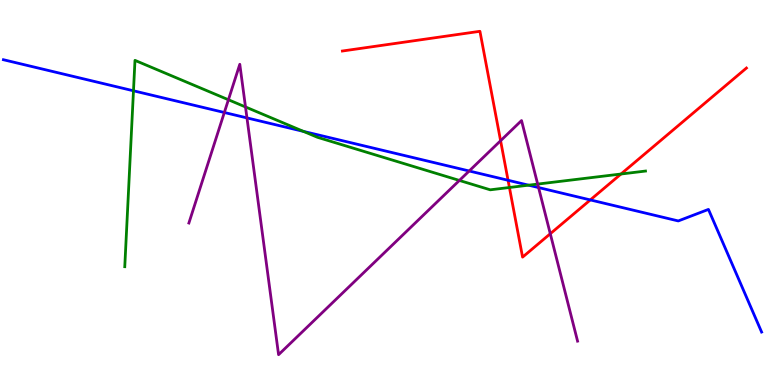[{'lines': ['blue', 'red'], 'intersections': [{'x': 6.56, 'y': 5.32}, {'x': 7.62, 'y': 4.81}]}, {'lines': ['green', 'red'], 'intersections': [{'x': 6.57, 'y': 5.13}, {'x': 8.01, 'y': 5.48}]}, {'lines': ['purple', 'red'], 'intersections': [{'x': 6.46, 'y': 6.34}, {'x': 7.1, 'y': 3.93}]}, {'lines': ['blue', 'green'], 'intersections': [{'x': 1.72, 'y': 7.64}, {'x': 3.92, 'y': 6.59}, {'x': 6.82, 'y': 5.19}]}, {'lines': ['blue', 'purple'], 'intersections': [{'x': 2.89, 'y': 7.08}, {'x': 3.19, 'y': 6.94}, {'x': 6.05, 'y': 5.56}, {'x': 6.95, 'y': 5.13}]}, {'lines': ['green', 'purple'], 'intersections': [{'x': 2.95, 'y': 7.41}, {'x': 3.17, 'y': 7.22}, {'x': 5.93, 'y': 5.31}, {'x': 6.94, 'y': 5.22}]}]